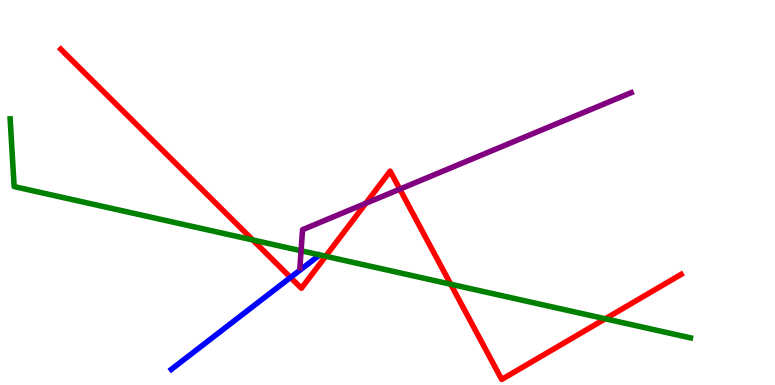[{'lines': ['blue', 'red'], 'intersections': [{'x': 3.75, 'y': 2.79}]}, {'lines': ['green', 'red'], 'intersections': [{'x': 3.26, 'y': 3.77}, {'x': 4.2, 'y': 3.34}, {'x': 5.82, 'y': 2.62}, {'x': 7.81, 'y': 1.72}]}, {'lines': ['purple', 'red'], 'intersections': [{'x': 4.72, 'y': 4.72}, {'x': 5.16, 'y': 5.09}]}, {'lines': ['blue', 'green'], 'intersections': []}, {'lines': ['blue', 'purple'], 'intersections': []}, {'lines': ['green', 'purple'], 'intersections': [{'x': 3.88, 'y': 3.49}]}]